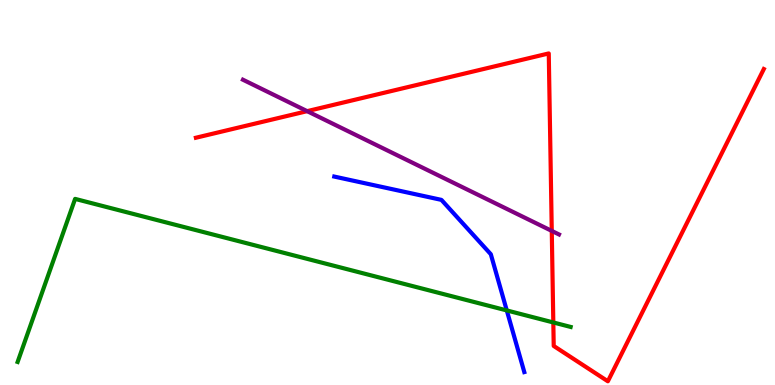[{'lines': ['blue', 'red'], 'intersections': []}, {'lines': ['green', 'red'], 'intersections': [{'x': 7.14, 'y': 1.62}]}, {'lines': ['purple', 'red'], 'intersections': [{'x': 3.96, 'y': 7.11}, {'x': 7.12, 'y': 4.0}]}, {'lines': ['blue', 'green'], 'intersections': [{'x': 6.54, 'y': 1.94}]}, {'lines': ['blue', 'purple'], 'intersections': []}, {'lines': ['green', 'purple'], 'intersections': []}]